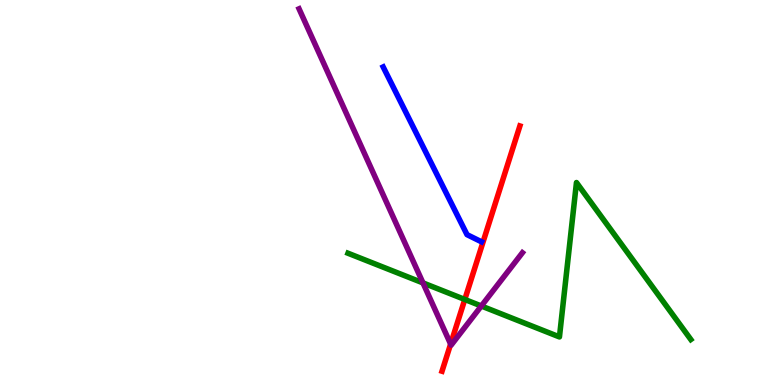[{'lines': ['blue', 'red'], 'intersections': []}, {'lines': ['green', 'red'], 'intersections': [{'x': 6.0, 'y': 2.22}]}, {'lines': ['purple', 'red'], 'intersections': [{'x': 5.81, 'y': 1.06}]}, {'lines': ['blue', 'green'], 'intersections': []}, {'lines': ['blue', 'purple'], 'intersections': []}, {'lines': ['green', 'purple'], 'intersections': [{'x': 5.46, 'y': 2.65}, {'x': 6.21, 'y': 2.05}]}]